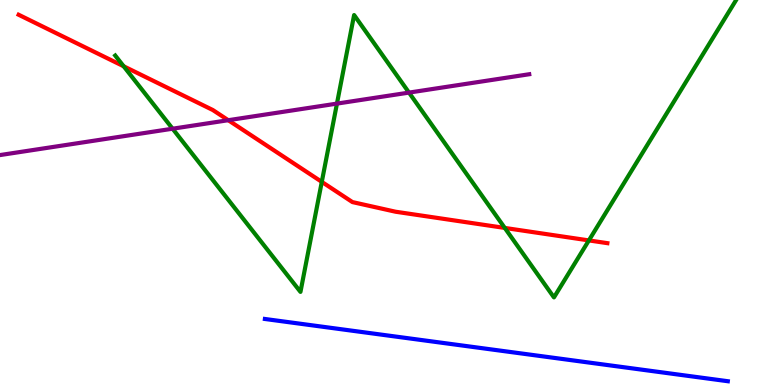[{'lines': ['blue', 'red'], 'intersections': []}, {'lines': ['green', 'red'], 'intersections': [{'x': 1.6, 'y': 8.28}, {'x': 4.15, 'y': 5.28}, {'x': 6.51, 'y': 4.08}, {'x': 7.6, 'y': 3.76}]}, {'lines': ['purple', 'red'], 'intersections': [{'x': 2.95, 'y': 6.88}]}, {'lines': ['blue', 'green'], 'intersections': []}, {'lines': ['blue', 'purple'], 'intersections': []}, {'lines': ['green', 'purple'], 'intersections': [{'x': 2.23, 'y': 6.66}, {'x': 4.35, 'y': 7.31}, {'x': 5.28, 'y': 7.59}]}]